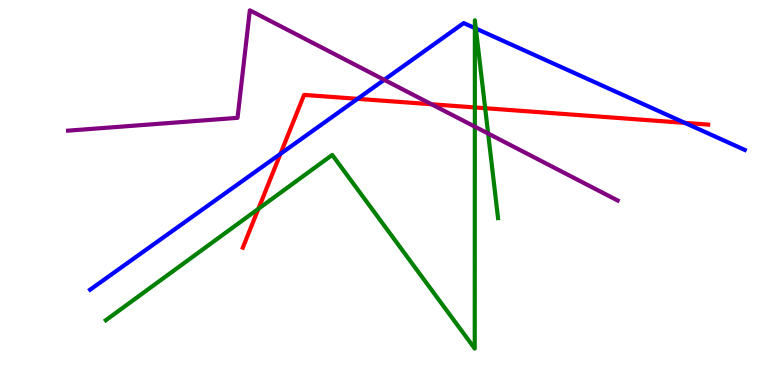[{'lines': ['blue', 'red'], 'intersections': [{'x': 3.62, 'y': 6.0}, {'x': 4.61, 'y': 7.43}, {'x': 8.84, 'y': 6.81}]}, {'lines': ['green', 'red'], 'intersections': [{'x': 3.33, 'y': 4.58}, {'x': 6.13, 'y': 7.21}, {'x': 6.26, 'y': 7.19}]}, {'lines': ['purple', 'red'], 'intersections': [{'x': 5.57, 'y': 7.29}]}, {'lines': ['blue', 'green'], 'intersections': [{'x': 6.13, 'y': 9.27}, {'x': 6.14, 'y': 9.26}]}, {'lines': ['blue', 'purple'], 'intersections': [{'x': 4.96, 'y': 7.93}]}, {'lines': ['green', 'purple'], 'intersections': [{'x': 6.13, 'y': 6.71}, {'x': 6.3, 'y': 6.53}]}]